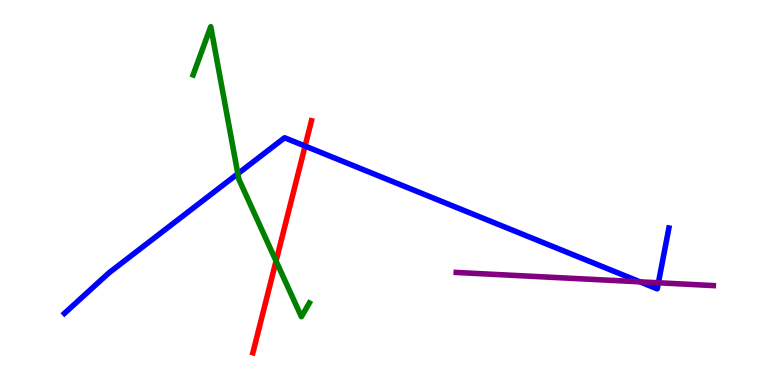[{'lines': ['blue', 'red'], 'intersections': [{'x': 3.94, 'y': 6.21}]}, {'lines': ['green', 'red'], 'intersections': [{'x': 3.56, 'y': 3.22}]}, {'lines': ['purple', 'red'], 'intersections': []}, {'lines': ['blue', 'green'], 'intersections': [{'x': 3.07, 'y': 5.49}]}, {'lines': ['blue', 'purple'], 'intersections': [{'x': 8.26, 'y': 2.68}, {'x': 8.5, 'y': 2.66}]}, {'lines': ['green', 'purple'], 'intersections': []}]